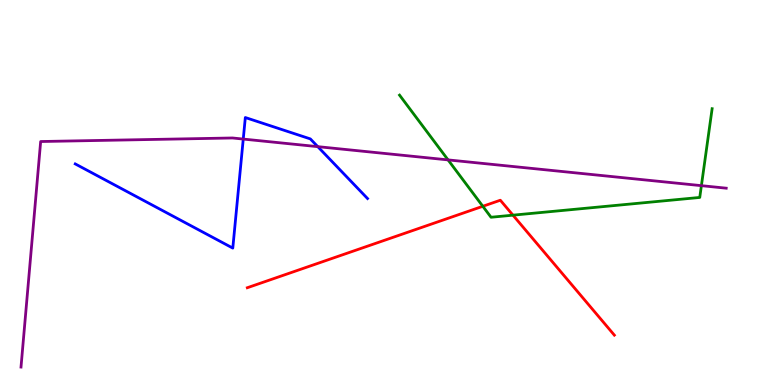[{'lines': ['blue', 'red'], 'intersections': []}, {'lines': ['green', 'red'], 'intersections': [{'x': 6.23, 'y': 4.64}, {'x': 6.62, 'y': 4.41}]}, {'lines': ['purple', 'red'], 'intersections': []}, {'lines': ['blue', 'green'], 'intersections': []}, {'lines': ['blue', 'purple'], 'intersections': [{'x': 3.14, 'y': 6.39}, {'x': 4.1, 'y': 6.19}]}, {'lines': ['green', 'purple'], 'intersections': [{'x': 5.78, 'y': 5.85}, {'x': 9.05, 'y': 5.18}]}]